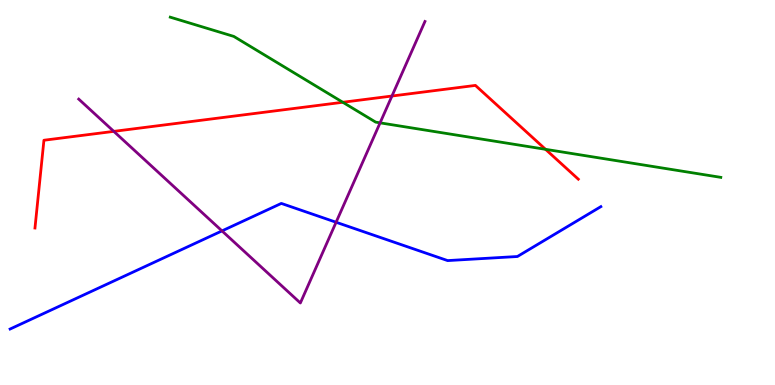[{'lines': ['blue', 'red'], 'intersections': []}, {'lines': ['green', 'red'], 'intersections': [{'x': 4.42, 'y': 7.34}, {'x': 7.04, 'y': 6.12}]}, {'lines': ['purple', 'red'], 'intersections': [{'x': 1.47, 'y': 6.59}, {'x': 5.06, 'y': 7.51}]}, {'lines': ['blue', 'green'], 'intersections': []}, {'lines': ['blue', 'purple'], 'intersections': [{'x': 2.86, 'y': 4.0}, {'x': 4.34, 'y': 4.23}]}, {'lines': ['green', 'purple'], 'intersections': [{'x': 4.9, 'y': 6.81}]}]